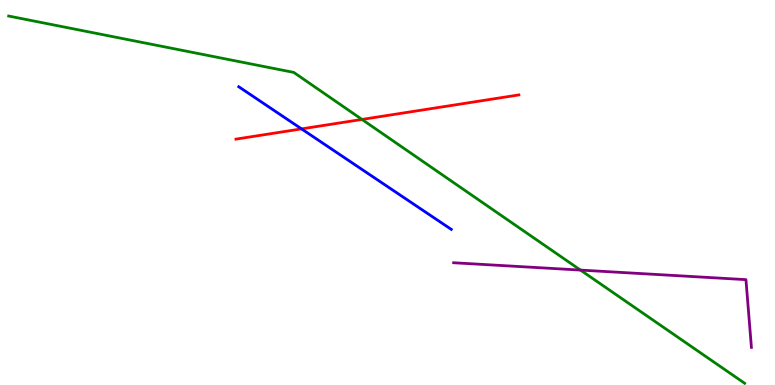[{'lines': ['blue', 'red'], 'intersections': [{'x': 3.89, 'y': 6.65}]}, {'lines': ['green', 'red'], 'intersections': [{'x': 4.67, 'y': 6.9}]}, {'lines': ['purple', 'red'], 'intersections': []}, {'lines': ['blue', 'green'], 'intersections': []}, {'lines': ['blue', 'purple'], 'intersections': []}, {'lines': ['green', 'purple'], 'intersections': [{'x': 7.49, 'y': 2.98}]}]